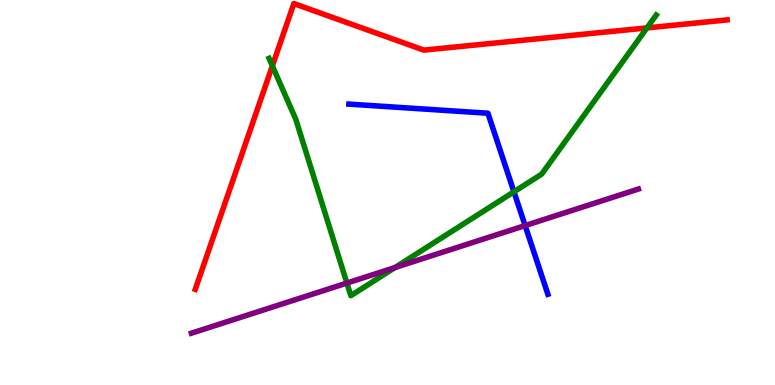[{'lines': ['blue', 'red'], 'intersections': []}, {'lines': ['green', 'red'], 'intersections': [{'x': 3.51, 'y': 8.29}, {'x': 8.35, 'y': 9.28}]}, {'lines': ['purple', 'red'], 'intersections': []}, {'lines': ['blue', 'green'], 'intersections': [{'x': 6.63, 'y': 5.02}]}, {'lines': ['blue', 'purple'], 'intersections': [{'x': 6.78, 'y': 4.14}]}, {'lines': ['green', 'purple'], 'intersections': [{'x': 4.48, 'y': 2.65}, {'x': 5.1, 'y': 3.05}]}]